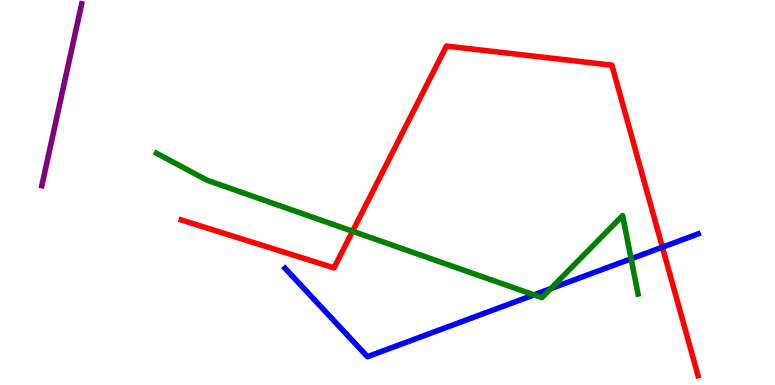[{'lines': ['blue', 'red'], 'intersections': [{'x': 8.55, 'y': 3.58}]}, {'lines': ['green', 'red'], 'intersections': [{'x': 4.55, 'y': 3.99}]}, {'lines': ['purple', 'red'], 'intersections': []}, {'lines': ['blue', 'green'], 'intersections': [{'x': 6.89, 'y': 2.34}, {'x': 7.11, 'y': 2.5}, {'x': 8.14, 'y': 3.28}]}, {'lines': ['blue', 'purple'], 'intersections': []}, {'lines': ['green', 'purple'], 'intersections': []}]